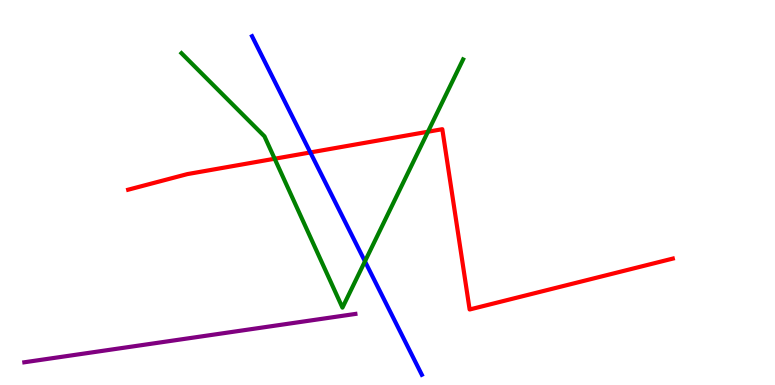[{'lines': ['blue', 'red'], 'intersections': [{'x': 4.0, 'y': 6.04}]}, {'lines': ['green', 'red'], 'intersections': [{'x': 3.54, 'y': 5.88}, {'x': 5.52, 'y': 6.58}]}, {'lines': ['purple', 'red'], 'intersections': []}, {'lines': ['blue', 'green'], 'intersections': [{'x': 4.71, 'y': 3.21}]}, {'lines': ['blue', 'purple'], 'intersections': []}, {'lines': ['green', 'purple'], 'intersections': []}]